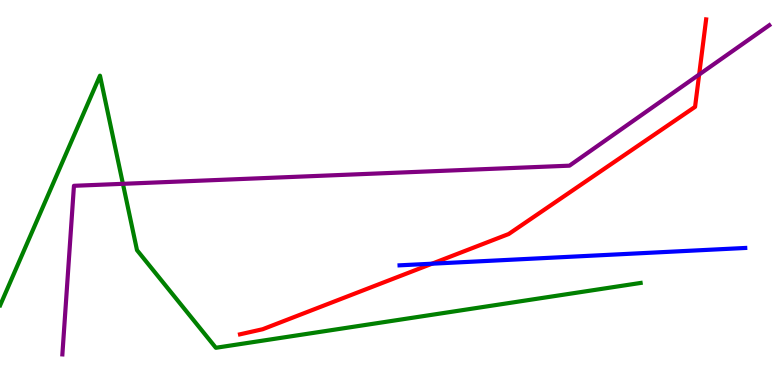[{'lines': ['blue', 'red'], 'intersections': [{'x': 5.57, 'y': 3.15}]}, {'lines': ['green', 'red'], 'intersections': []}, {'lines': ['purple', 'red'], 'intersections': [{'x': 9.02, 'y': 8.06}]}, {'lines': ['blue', 'green'], 'intersections': []}, {'lines': ['blue', 'purple'], 'intersections': []}, {'lines': ['green', 'purple'], 'intersections': [{'x': 1.59, 'y': 5.23}]}]